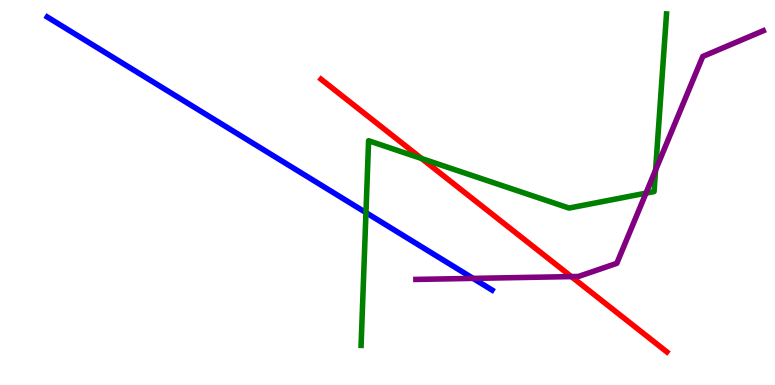[{'lines': ['blue', 'red'], 'intersections': []}, {'lines': ['green', 'red'], 'intersections': [{'x': 5.44, 'y': 5.88}]}, {'lines': ['purple', 'red'], 'intersections': [{'x': 7.37, 'y': 2.82}]}, {'lines': ['blue', 'green'], 'intersections': [{'x': 4.72, 'y': 4.48}]}, {'lines': ['blue', 'purple'], 'intersections': [{'x': 6.1, 'y': 2.77}]}, {'lines': ['green', 'purple'], 'intersections': [{'x': 8.34, 'y': 4.98}, {'x': 8.46, 'y': 5.58}]}]